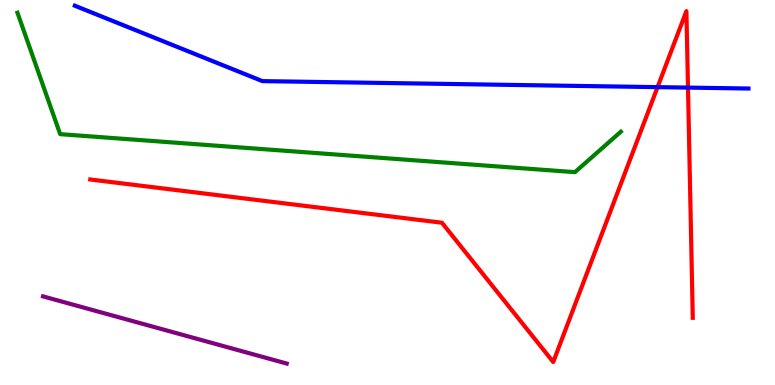[{'lines': ['blue', 'red'], 'intersections': [{'x': 8.48, 'y': 7.74}, {'x': 8.88, 'y': 7.72}]}, {'lines': ['green', 'red'], 'intersections': []}, {'lines': ['purple', 'red'], 'intersections': []}, {'lines': ['blue', 'green'], 'intersections': []}, {'lines': ['blue', 'purple'], 'intersections': []}, {'lines': ['green', 'purple'], 'intersections': []}]